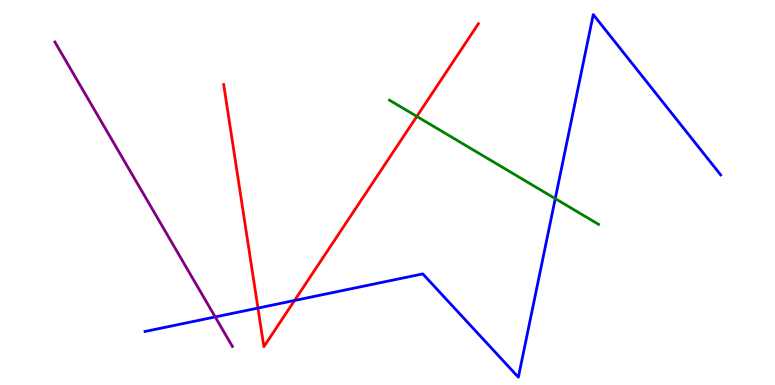[{'lines': ['blue', 'red'], 'intersections': [{'x': 3.33, 'y': 2.0}, {'x': 3.8, 'y': 2.2}]}, {'lines': ['green', 'red'], 'intersections': [{'x': 5.38, 'y': 6.98}]}, {'lines': ['purple', 'red'], 'intersections': []}, {'lines': ['blue', 'green'], 'intersections': [{'x': 7.16, 'y': 4.84}]}, {'lines': ['blue', 'purple'], 'intersections': [{'x': 2.78, 'y': 1.77}]}, {'lines': ['green', 'purple'], 'intersections': []}]